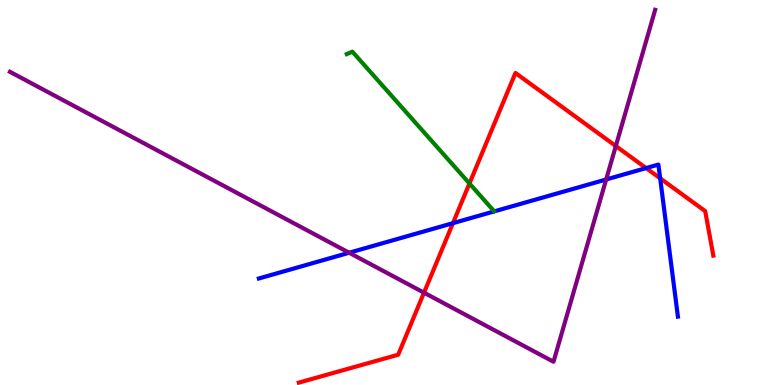[{'lines': ['blue', 'red'], 'intersections': [{'x': 5.84, 'y': 4.2}, {'x': 8.34, 'y': 5.63}, {'x': 8.52, 'y': 5.37}]}, {'lines': ['green', 'red'], 'intersections': [{'x': 6.06, 'y': 5.23}]}, {'lines': ['purple', 'red'], 'intersections': [{'x': 5.47, 'y': 2.4}, {'x': 7.95, 'y': 6.21}]}, {'lines': ['blue', 'green'], 'intersections': []}, {'lines': ['blue', 'purple'], 'intersections': [{'x': 4.51, 'y': 3.44}, {'x': 7.82, 'y': 5.34}]}, {'lines': ['green', 'purple'], 'intersections': []}]